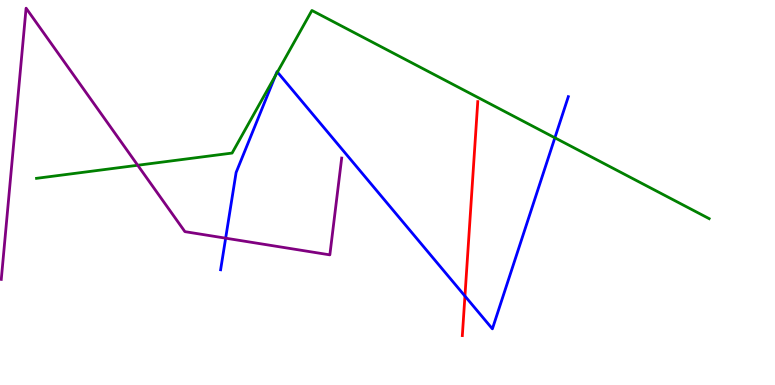[{'lines': ['blue', 'red'], 'intersections': [{'x': 6.0, 'y': 2.31}]}, {'lines': ['green', 'red'], 'intersections': []}, {'lines': ['purple', 'red'], 'intersections': []}, {'lines': ['blue', 'green'], 'intersections': [{'x': 3.55, 'y': 8.04}, {'x': 3.58, 'y': 8.13}, {'x': 7.16, 'y': 6.42}]}, {'lines': ['blue', 'purple'], 'intersections': [{'x': 2.91, 'y': 3.81}]}, {'lines': ['green', 'purple'], 'intersections': [{'x': 1.78, 'y': 5.71}]}]